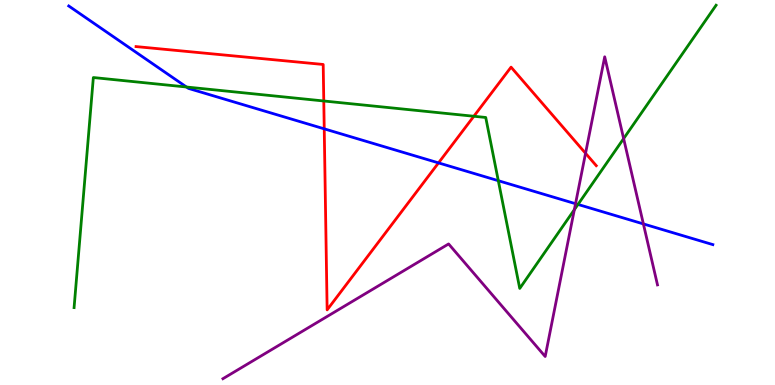[{'lines': ['blue', 'red'], 'intersections': [{'x': 4.18, 'y': 6.65}, {'x': 5.66, 'y': 5.77}]}, {'lines': ['green', 'red'], 'intersections': [{'x': 4.18, 'y': 7.38}, {'x': 6.11, 'y': 6.98}]}, {'lines': ['purple', 'red'], 'intersections': [{'x': 7.56, 'y': 6.02}]}, {'lines': ['blue', 'green'], 'intersections': [{'x': 2.41, 'y': 7.74}, {'x': 6.43, 'y': 5.31}, {'x': 7.46, 'y': 4.69}]}, {'lines': ['blue', 'purple'], 'intersections': [{'x': 7.43, 'y': 4.71}, {'x': 8.3, 'y': 4.18}]}, {'lines': ['green', 'purple'], 'intersections': [{'x': 7.41, 'y': 4.55}, {'x': 8.05, 'y': 6.4}]}]